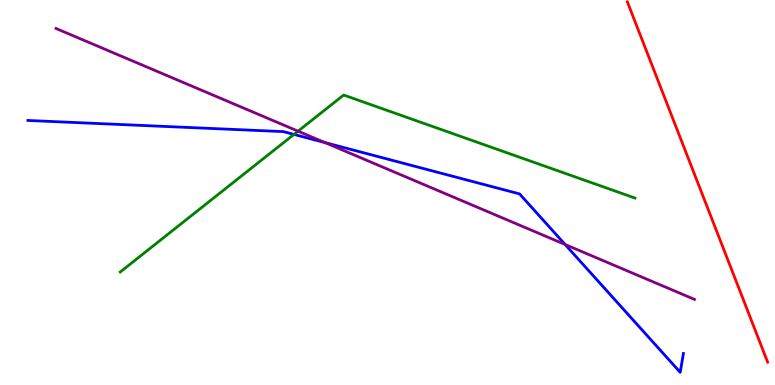[{'lines': ['blue', 'red'], 'intersections': []}, {'lines': ['green', 'red'], 'intersections': []}, {'lines': ['purple', 'red'], 'intersections': []}, {'lines': ['blue', 'green'], 'intersections': [{'x': 3.79, 'y': 6.51}]}, {'lines': ['blue', 'purple'], 'intersections': [{'x': 4.19, 'y': 6.3}, {'x': 7.29, 'y': 3.65}]}, {'lines': ['green', 'purple'], 'intersections': [{'x': 3.85, 'y': 6.59}]}]